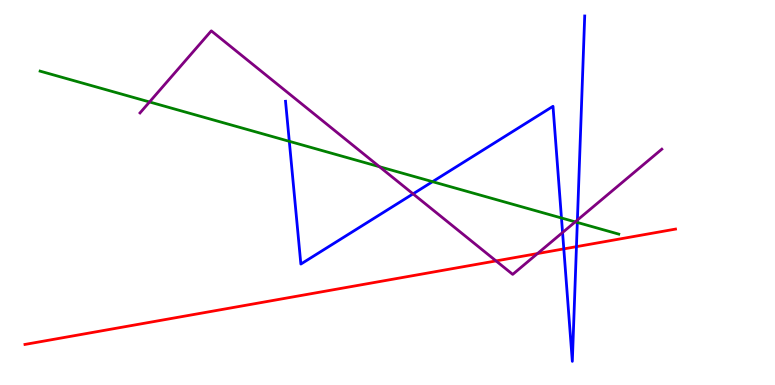[{'lines': ['blue', 'red'], 'intersections': [{'x': 7.27, 'y': 3.54}, {'x': 7.44, 'y': 3.59}]}, {'lines': ['green', 'red'], 'intersections': []}, {'lines': ['purple', 'red'], 'intersections': [{'x': 6.4, 'y': 3.22}, {'x': 6.94, 'y': 3.41}]}, {'lines': ['blue', 'green'], 'intersections': [{'x': 3.73, 'y': 6.33}, {'x': 5.58, 'y': 5.28}, {'x': 7.24, 'y': 4.34}, {'x': 7.45, 'y': 4.22}]}, {'lines': ['blue', 'purple'], 'intersections': [{'x': 5.33, 'y': 4.96}, {'x': 7.26, 'y': 3.96}, {'x': 7.45, 'y': 4.28}]}, {'lines': ['green', 'purple'], 'intersections': [{'x': 1.93, 'y': 7.35}, {'x': 4.9, 'y': 5.67}, {'x': 7.42, 'y': 4.24}]}]